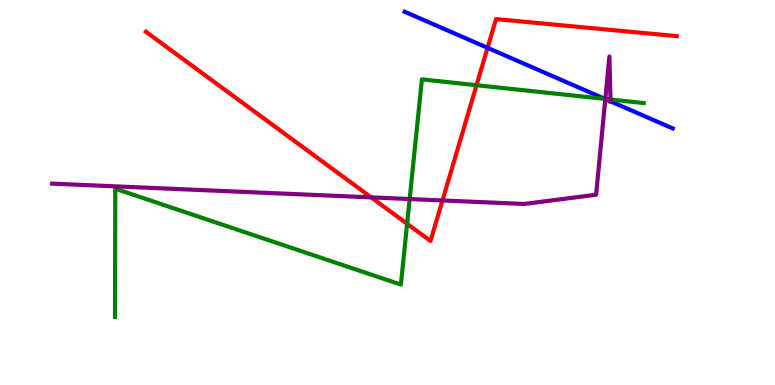[{'lines': ['blue', 'red'], 'intersections': [{'x': 6.29, 'y': 8.76}]}, {'lines': ['green', 'red'], 'intersections': [{'x': 5.25, 'y': 4.19}, {'x': 6.15, 'y': 7.79}]}, {'lines': ['purple', 'red'], 'intersections': [{'x': 4.79, 'y': 4.87}, {'x': 5.71, 'y': 4.79}]}, {'lines': ['blue', 'green'], 'intersections': [{'x': 7.81, 'y': 7.43}]}, {'lines': ['blue', 'purple'], 'intersections': [{'x': 7.81, 'y': 7.43}, {'x': 7.88, 'y': 7.37}]}, {'lines': ['green', 'purple'], 'intersections': [{'x': 5.29, 'y': 4.83}, {'x': 7.81, 'y': 7.43}, {'x': 7.88, 'y': 7.42}]}]